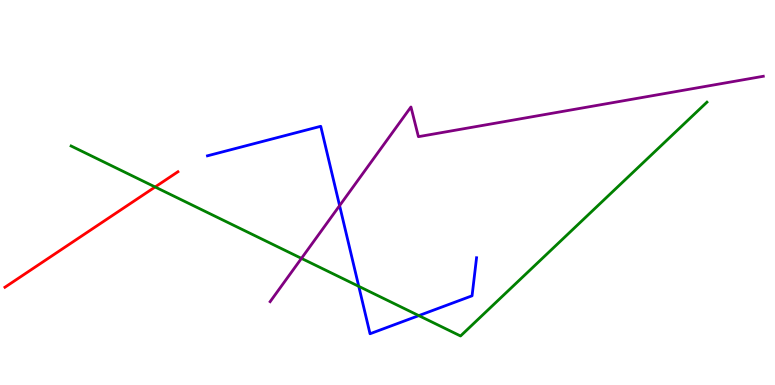[{'lines': ['blue', 'red'], 'intersections': []}, {'lines': ['green', 'red'], 'intersections': [{'x': 2.0, 'y': 5.14}]}, {'lines': ['purple', 'red'], 'intersections': []}, {'lines': ['blue', 'green'], 'intersections': [{'x': 4.63, 'y': 2.56}, {'x': 5.4, 'y': 1.8}]}, {'lines': ['blue', 'purple'], 'intersections': [{'x': 4.38, 'y': 4.66}]}, {'lines': ['green', 'purple'], 'intersections': [{'x': 3.89, 'y': 3.29}]}]